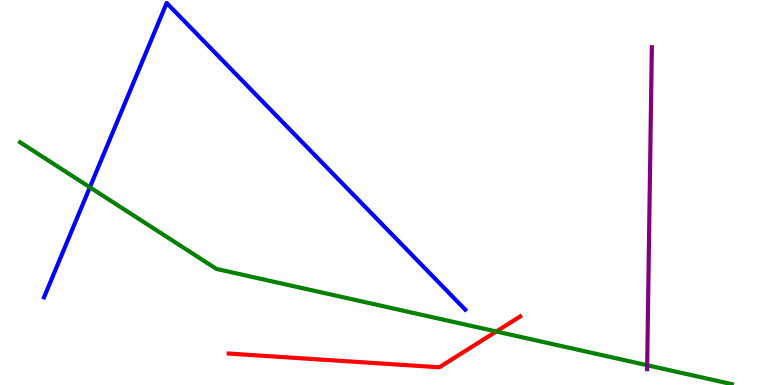[{'lines': ['blue', 'red'], 'intersections': []}, {'lines': ['green', 'red'], 'intersections': [{'x': 6.4, 'y': 1.39}]}, {'lines': ['purple', 'red'], 'intersections': []}, {'lines': ['blue', 'green'], 'intersections': [{'x': 1.16, 'y': 5.14}]}, {'lines': ['blue', 'purple'], 'intersections': []}, {'lines': ['green', 'purple'], 'intersections': [{'x': 8.35, 'y': 0.514}]}]